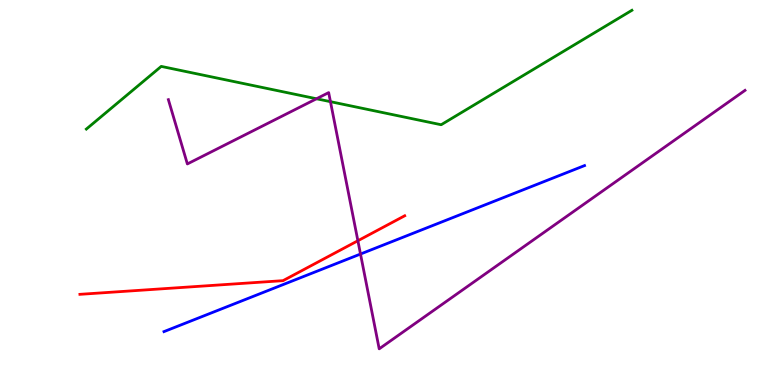[{'lines': ['blue', 'red'], 'intersections': []}, {'lines': ['green', 'red'], 'intersections': []}, {'lines': ['purple', 'red'], 'intersections': [{'x': 4.62, 'y': 3.75}]}, {'lines': ['blue', 'green'], 'intersections': []}, {'lines': ['blue', 'purple'], 'intersections': [{'x': 4.65, 'y': 3.4}]}, {'lines': ['green', 'purple'], 'intersections': [{'x': 4.08, 'y': 7.43}, {'x': 4.26, 'y': 7.36}]}]